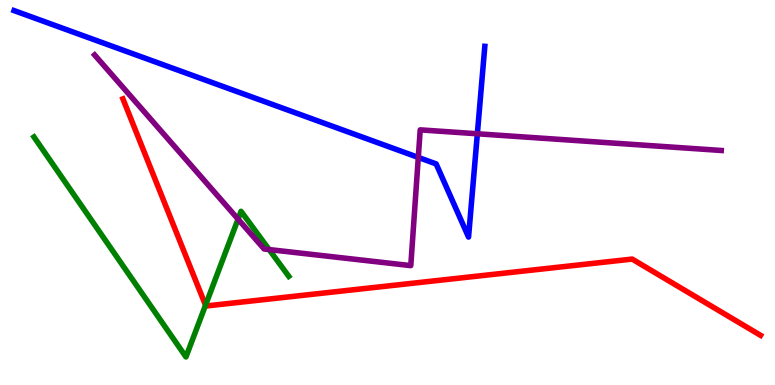[{'lines': ['blue', 'red'], 'intersections': []}, {'lines': ['green', 'red'], 'intersections': [{'x': 2.65, 'y': 2.07}]}, {'lines': ['purple', 'red'], 'intersections': []}, {'lines': ['blue', 'green'], 'intersections': []}, {'lines': ['blue', 'purple'], 'intersections': [{'x': 5.4, 'y': 5.91}, {'x': 6.16, 'y': 6.53}]}, {'lines': ['green', 'purple'], 'intersections': [{'x': 3.07, 'y': 4.31}, {'x': 3.47, 'y': 3.52}]}]